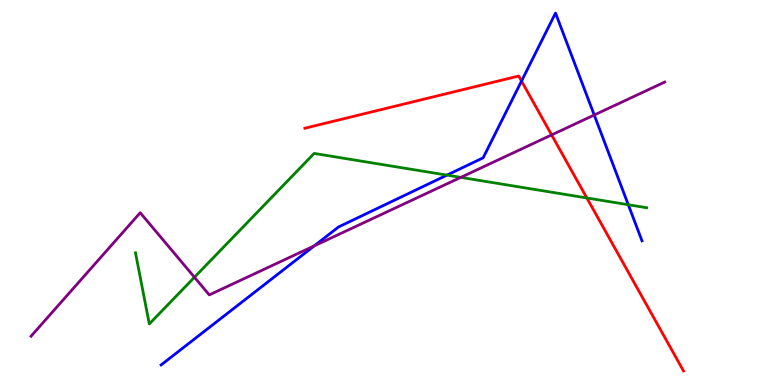[{'lines': ['blue', 'red'], 'intersections': [{'x': 6.73, 'y': 7.89}]}, {'lines': ['green', 'red'], 'intersections': [{'x': 7.57, 'y': 4.86}]}, {'lines': ['purple', 'red'], 'intersections': [{'x': 7.12, 'y': 6.5}]}, {'lines': ['blue', 'green'], 'intersections': [{'x': 5.77, 'y': 5.45}, {'x': 8.11, 'y': 4.68}]}, {'lines': ['blue', 'purple'], 'intersections': [{'x': 4.05, 'y': 3.61}, {'x': 7.67, 'y': 7.01}]}, {'lines': ['green', 'purple'], 'intersections': [{'x': 2.51, 'y': 2.8}, {'x': 5.95, 'y': 5.39}]}]